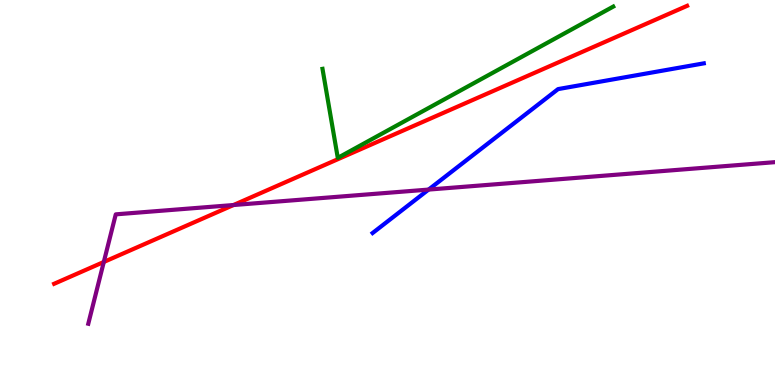[{'lines': ['blue', 'red'], 'intersections': []}, {'lines': ['green', 'red'], 'intersections': []}, {'lines': ['purple', 'red'], 'intersections': [{'x': 1.34, 'y': 3.2}, {'x': 3.01, 'y': 4.67}]}, {'lines': ['blue', 'green'], 'intersections': []}, {'lines': ['blue', 'purple'], 'intersections': [{'x': 5.53, 'y': 5.08}]}, {'lines': ['green', 'purple'], 'intersections': []}]